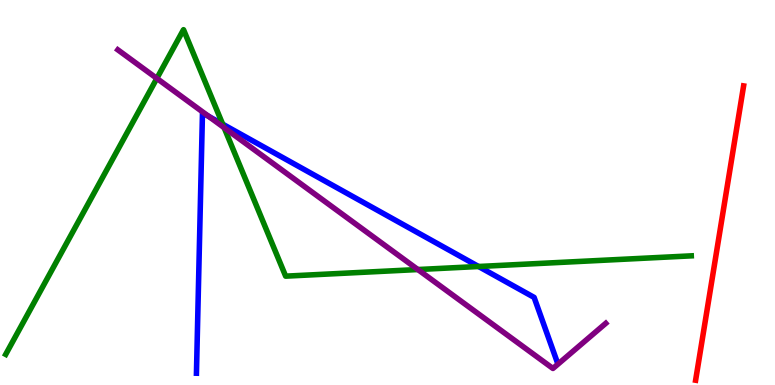[{'lines': ['blue', 'red'], 'intersections': []}, {'lines': ['green', 'red'], 'intersections': []}, {'lines': ['purple', 'red'], 'intersections': []}, {'lines': ['blue', 'green'], 'intersections': [{'x': 2.87, 'y': 6.78}, {'x': 6.18, 'y': 3.08}]}, {'lines': ['blue', 'purple'], 'intersections': [{'x': 2.69, 'y': 6.98}]}, {'lines': ['green', 'purple'], 'intersections': [{'x': 2.02, 'y': 7.96}, {'x': 2.89, 'y': 6.68}, {'x': 5.39, 'y': 3.0}]}]